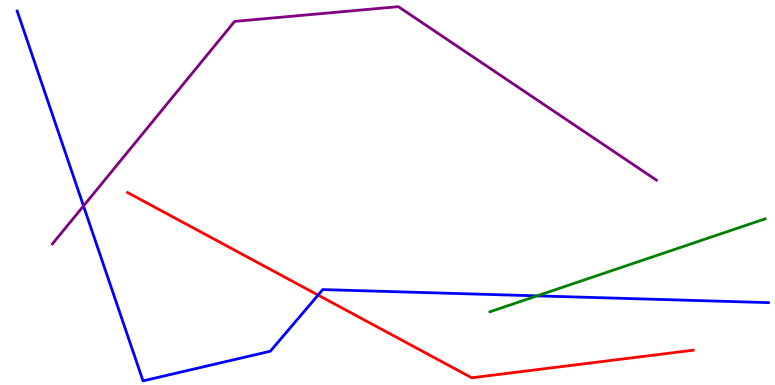[{'lines': ['blue', 'red'], 'intersections': [{'x': 4.1, 'y': 2.34}]}, {'lines': ['green', 'red'], 'intersections': []}, {'lines': ['purple', 'red'], 'intersections': []}, {'lines': ['blue', 'green'], 'intersections': [{'x': 6.93, 'y': 2.32}]}, {'lines': ['blue', 'purple'], 'intersections': [{'x': 1.08, 'y': 4.65}]}, {'lines': ['green', 'purple'], 'intersections': []}]